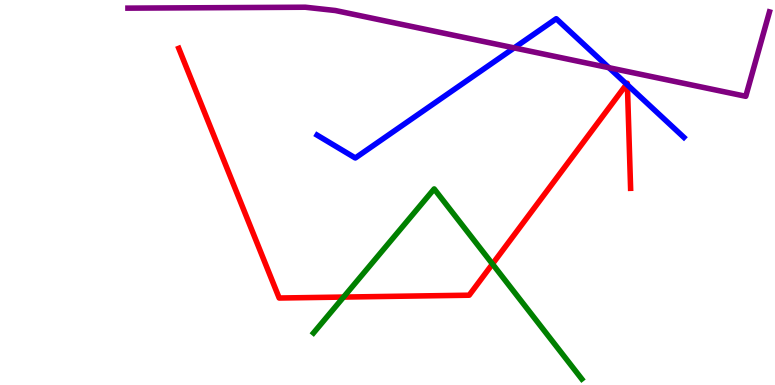[{'lines': ['blue', 'red'], 'intersections': [{'x': 8.09, 'y': 7.81}, {'x': 8.1, 'y': 7.8}]}, {'lines': ['green', 'red'], 'intersections': [{'x': 4.43, 'y': 2.28}, {'x': 6.35, 'y': 3.14}]}, {'lines': ['purple', 'red'], 'intersections': []}, {'lines': ['blue', 'green'], 'intersections': []}, {'lines': ['blue', 'purple'], 'intersections': [{'x': 6.63, 'y': 8.76}, {'x': 7.86, 'y': 8.24}]}, {'lines': ['green', 'purple'], 'intersections': []}]